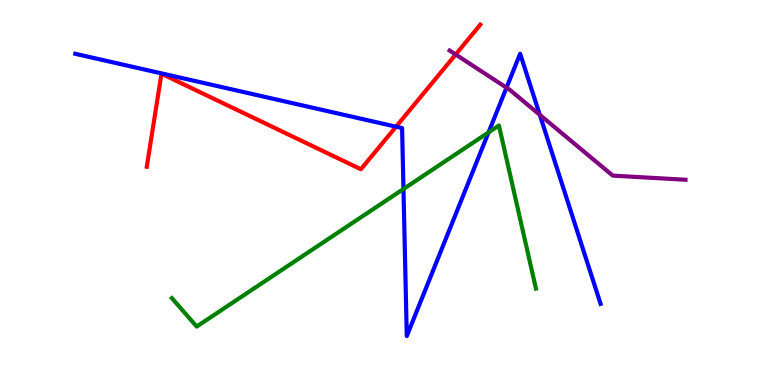[{'lines': ['blue', 'red'], 'intersections': [{'x': 5.11, 'y': 6.71}]}, {'lines': ['green', 'red'], 'intersections': []}, {'lines': ['purple', 'red'], 'intersections': [{'x': 5.88, 'y': 8.58}]}, {'lines': ['blue', 'green'], 'intersections': [{'x': 5.21, 'y': 5.09}, {'x': 6.3, 'y': 6.56}]}, {'lines': ['blue', 'purple'], 'intersections': [{'x': 6.54, 'y': 7.72}, {'x': 6.97, 'y': 7.02}]}, {'lines': ['green', 'purple'], 'intersections': []}]